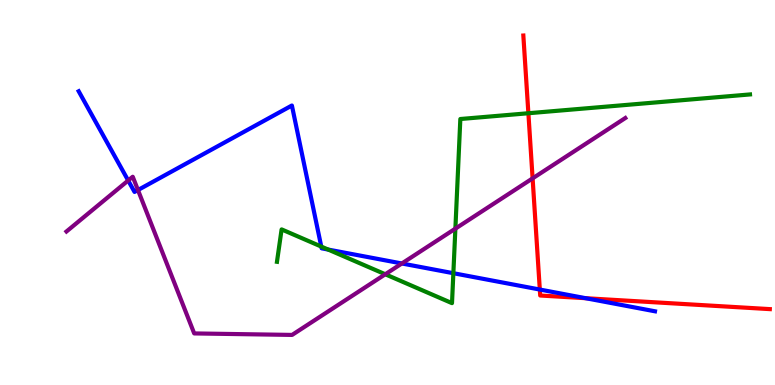[{'lines': ['blue', 'red'], 'intersections': [{'x': 6.97, 'y': 2.48}, {'x': 7.56, 'y': 2.25}]}, {'lines': ['green', 'red'], 'intersections': [{'x': 6.82, 'y': 7.06}]}, {'lines': ['purple', 'red'], 'intersections': [{'x': 6.87, 'y': 5.37}]}, {'lines': ['blue', 'green'], 'intersections': [{'x': 4.15, 'y': 3.6}, {'x': 4.24, 'y': 3.52}, {'x': 5.85, 'y': 2.9}]}, {'lines': ['blue', 'purple'], 'intersections': [{'x': 1.65, 'y': 5.31}, {'x': 1.78, 'y': 5.06}, {'x': 5.19, 'y': 3.16}]}, {'lines': ['green', 'purple'], 'intersections': [{'x': 4.97, 'y': 2.88}, {'x': 5.88, 'y': 4.06}]}]